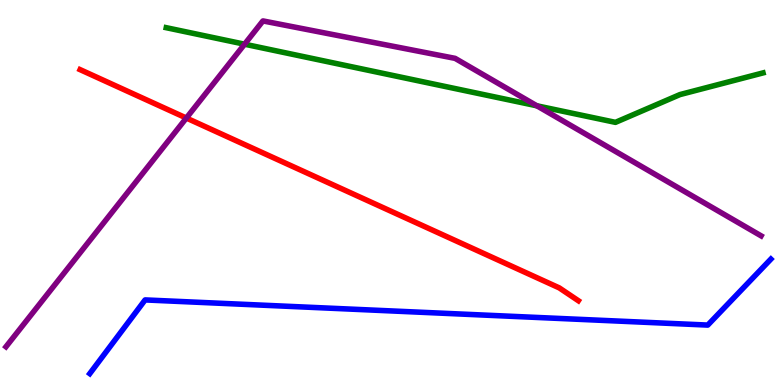[{'lines': ['blue', 'red'], 'intersections': []}, {'lines': ['green', 'red'], 'intersections': []}, {'lines': ['purple', 'red'], 'intersections': [{'x': 2.4, 'y': 6.93}]}, {'lines': ['blue', 'green'], 'intersections': []}, {'lines': ['blue', 'purple'], 'intersections': []}, {'lines': ['green', 'purple'], 'intersections': [{'x': 3.16, 'y': 8.85}, {'x': 6.93, 'y': 7.25}]}]